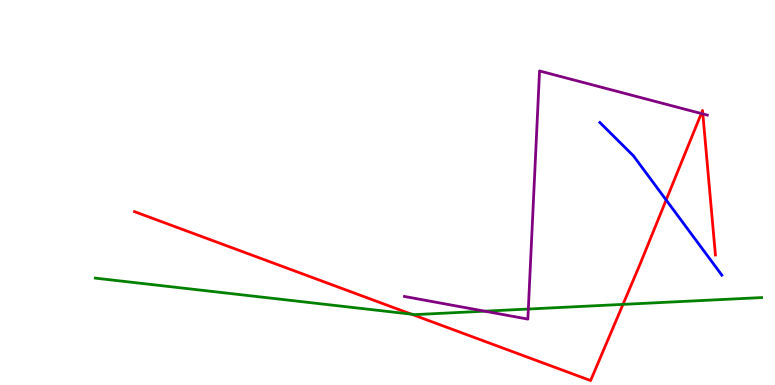[{'lines': ['blue', 'red'], 'intersections': [{'x': 8.6, 'y': 4.81}]}, {'lines': ['green', 'red'], 'intersections': [{'x': 5.31, 'y': 1.84}, {'x': 8.04, 'y': 2.09}]}, {'lines': ['purple', 'red'], 'intersections': [{'x': 9.05, 'y': 7.05}, {'x': 9.07, 'y': 7.04}]}, {'lines': ['blue', 'green'], 'intersections': []}, {'lines': ['blue', 'purple'], 'intersections': []}, {'lines': ['green', 'purple'], 'intersections': [{'x': 6.25, 'y': 1.92}, {'x': 6.82, 'y': 1.97}]}]